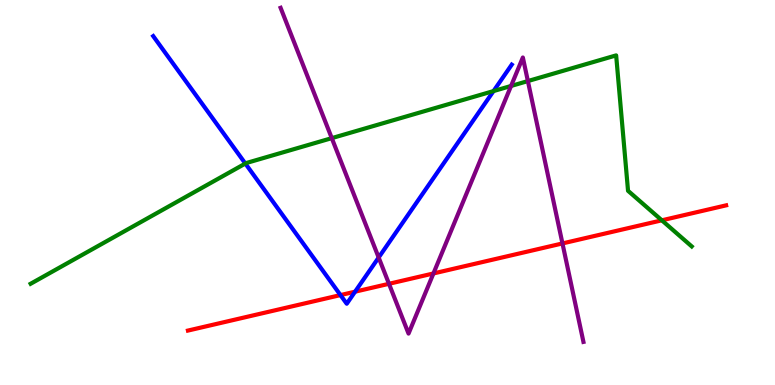[{'lines': ['blue', 'red'], 'intersections': [{'x': 4.39, 'y': 2.34}, {'x': 4.58, 'y': 2.42}]}, {'lines': ['green', 'red'], 'intersections': [{'x': 8.54, 'y': 4.28}]}, {'lines': ['purple', 'red'], 'intersections': [{'x': 5.02, 'y': 2.63}, {'x': 5.59, 'y': 2.9}, {'x': 7.26, 'y': 3.68}]}, {'lines': ['blue', 'green'], 'intersections': [{'x': 3.17, 'y': 5.75}, {'x': 6.37, 'y': 7.63}]}, {'lines': ['blue', 'purple'], 'intersections': [{'x': 4.89, 'y': 3.31}]}, {'lines': ['green', 'purple'], 'intersections': [{'x': 4.28, 'y': 6.41}, {'x': 6.59, 'y': 7.77}, {'x': 6.81, 'y': 7.89}]}]